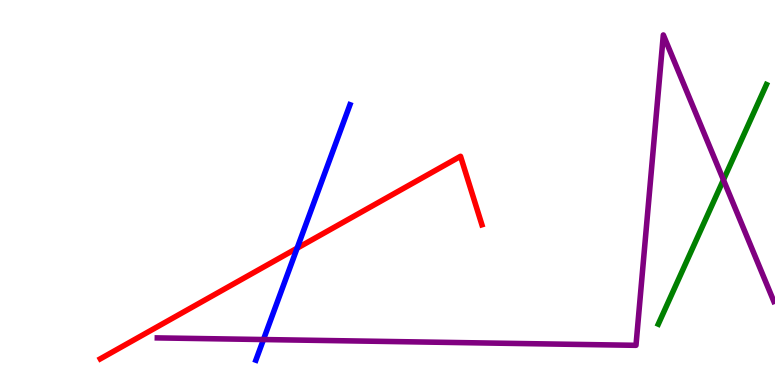[{'lines': ['blue', 'red'], 'intersections': [{'x': 3.83, 'y': 3.55}]}, {'lines': ['green', 'red'], 'intersections': []}, {'lines': ['purple', 'red'], 'intersections': []}, {'lines': ['blue', 'green'], 'intersections': []}, {'lines': ['blue', 'purple'], 'intersections': [{'x': 3.4, 'y': 1.18}]}, {'lines': ['green', 'purple'], 'intersections': [{'x': 9.33, 'y': 5.33}]}]